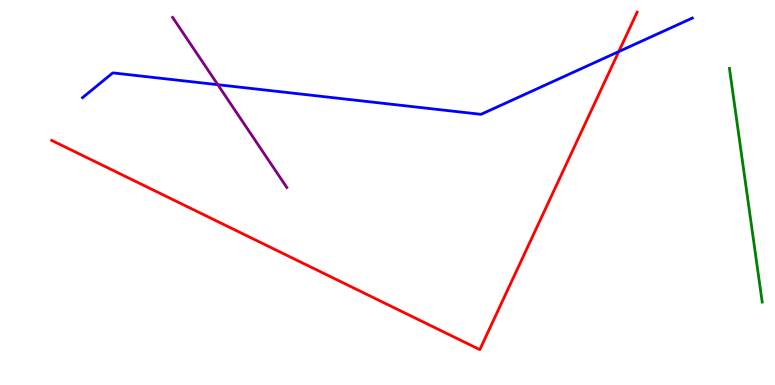[{'lines': ['blue', 'red'], 'intersections': [{'x': 7.98, 'y': 8.66}]}, {'lines': ['green', 'red'], 'intersections': []}, {'lines': ['purple', 'red'], 'intersections': []}, {'lines': ['blue', 'green'], 'intersections': []}, {'lines': ['blue', 'purple'], 'intersections': [{'x': 2.81, 'y': 7.8}]}, {'lines': ['green', 'purple'], 'intersections': []}]